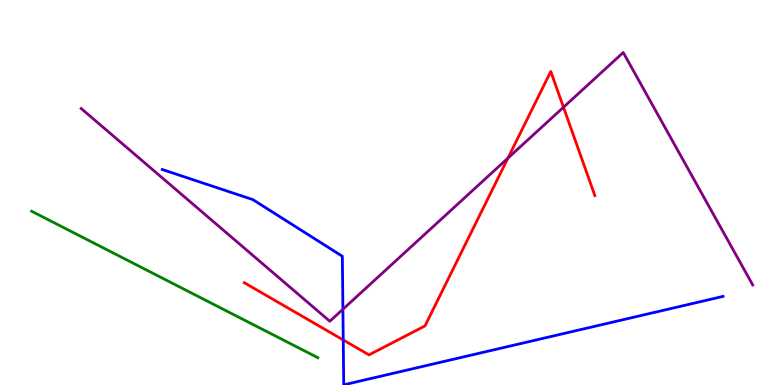[{'lines': ['blue', 'red'], 'intersections': [{'x': 4.43, 'y': 1.17}]}, {'lines': ['green', 'red'], 'intersections': []}, {'lines': ['purple', 'red'], 'intersections': [{'x': 6.55, 'y': 5.89}, {'x': 7.27, 'y': 7.21}]}, {'lines': ['blue', 'green'], 'intersections': []}, {'lines': ['blue', 'purple'], 'intersections': [{'x': 4.42, 'y': 1.97}]}, {'lines': ['green', 'purple'], 'intersections': []}]